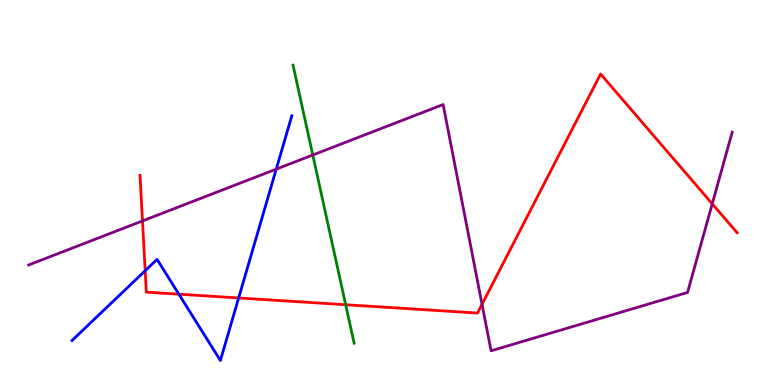[{'lines': ['blue', 'red'], 'intersections': [{'x': 1.87, 'y': 2.97}, {'x': 2.31, 'y': 2.36}, {'x': 3.08, 'y': 2.26}]}, {'lines': ['green', 'red'], 'intersections': [{'x': 4.46, 'y': 2.08}]}, {'lines': ['purple', 'red'], 'intersections': [{'x': 1.84, 'y': 4.26}, {'x': 6.22, 'y': 2.1}, {'x': 9.19, 'y': 4.71}]}, {'lines': ['blue', 'green'], 'intersections': []}, {'lines': ['blue', 'purple'], 'intersections': [{'x': 3.56, 'y': 5.61}]}, {'lines': ['green', 'purple'], 'intersections': [{'x': 4.04, 'y': 5.97}]}]